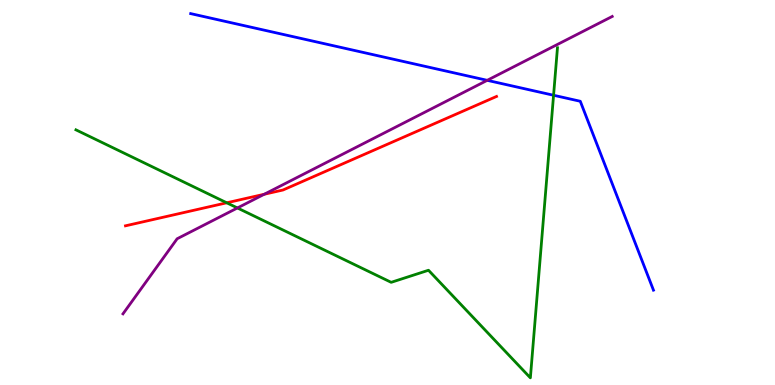[{'lines': ['blue', 'red'], 'intersections': []}, {'lines': ['green', 'red'], 'intersections': [{'x': 2.93, 'y': 4.73}]}, {'lines': ['purple', 'red'], 'intersections': [{'x': 3.41, 'y': 4.95}]}, {'lines': ['blue', 'green'], 'intersections': [{'x': 7.14, 'y': 7.53}]}, {'lines': ['blue', 'purple'], 'intersections': [{'x': 6.29, 'y': 7.91}]}, {'lines': ['green', 'purple'], 'intersections': [{'x': 3.06, 'y': 4.6}]}]